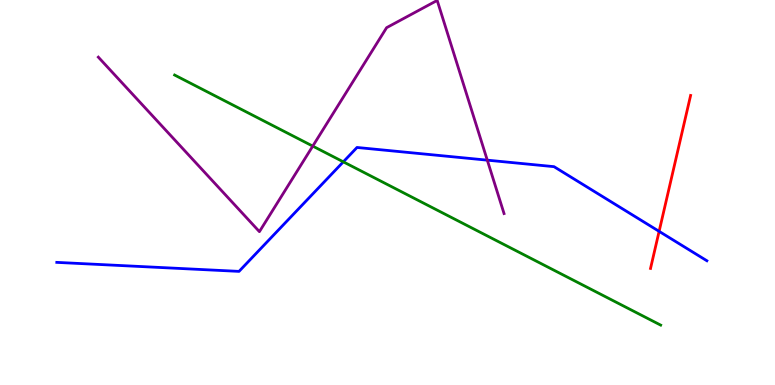[{'lines': ['blue', 'red'], 'intersections': [{'x': 8.5, 'y': 3.99}]}, {'lines': ['green', 'red'], 'intersections': []}, {'lines': ['purple', 'red'], 'intersections': []}, {'lines': ['blue', 'green'], 'intersections': [{'x': 4.43, 'y': 5.8}]}, {'lines': ['blue', 'purple'], 'intersections': [{'x': 6.29, 'y': 5.84}]}, {'lines': ['green', 'purple'], 'intersections': [{'x': 4.04, 'y': 6.2}]}]